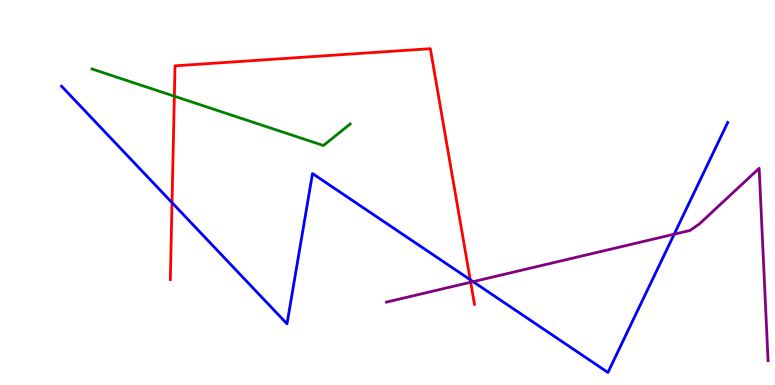[{'lines': ['blue', 'red'], 'intersections': [{'x': 2.22, 'y': 4.74}, {'x': 6.07, 'y': 2.73}]}, {'lines': ['green', 'red'], 'intersections': [{'x': 2.25, 'y': 7.5}]}, {'lines': ['purple', 'red'], 'intersections': [{'x': 6.07, 'y': 2.67}]}, {'lines': ['blue', 'green'], 'intersections': []}, {'lines': ['blue', 'purple'], 'intersections': [{'x': 6.1, 'y': 2.68}, {'x': 8.7, 'y': 3.92}]}, {'lines': ['green', 'purple'], 'intersections': []}]